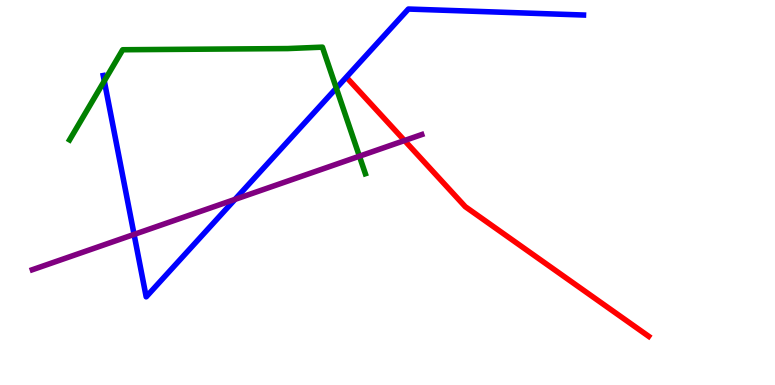[{'lines': ['blue', 'red'], 'intersections': []}, {'lines': ['green', 'red'], 'intersections': []}, {'lines': ['purple', 'red'], 'intersections': [{'x': 5.22, 'y': 6.35}]}, {'lines': ['blue', 'green'], 'intersections': [{'x': 1.35, 'y': 7.9}, {'x': 4.34, 'y': 7.71}]}, {'lines': ['blue', 'purple'], 'intersections': [{'x': 1.73, 'y': 3.91}, {'x': 3.03, 'y': 4.82}]}, {'lines': ['green', 'purple'], 'intersections': [{'x': 4.64, 'y': 5.94}]}]